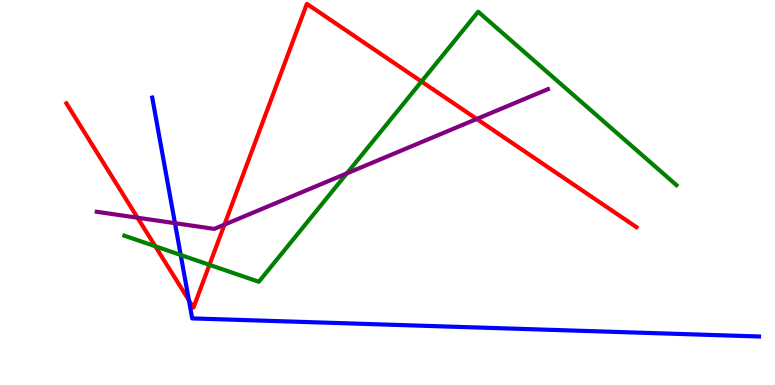[{'lines': ['blue', 'red'], 'intersections': [{'x': 2.44, 'y': 2.2}]}, {'lines': ['green', 'red'], 'intersections': [{'x': 2.0, 'y': 3.6}, {'x': 2.7, 'y': 3.12}, {'x': 5.44, 'y': 7.88}]}, {'lines': ['purple', 'red'], 'intersections': [{'x': 1.77, 'y': 4.34}, {'x': 2.9, 'y': 4.17}, {'x': 6.15, 'y': 6.91}]}, {'lines': ['blue', 'green'], 'intersections': [{'x': 2.33, 'y': 3.38}]}, {'lines': ['blue', 'purple'], 'intersections': [{'x': 2.26, 'y': 4.2}]}, {'lines': ['green', 'purple'], 'intersections': [{'x': 4.48, 'y': 5.5}]}]